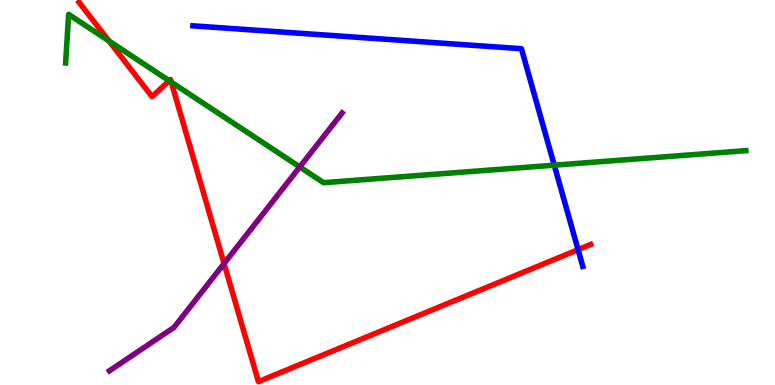[{'lines': ['blue', 'red'], 'intersections': [{'x': 7.46, 'y': 3.51}]}, {'lines': ['green', 'red'], 'intersections': [{'x': 1.41, 'y': 8.93}, {'x': 2.18, 'y': 7.9}, {'x': 2.21, 'y': 7.87}]}, {'lines': ['purple', 'red'], 'intersections': [{'x': 2.89, 'y': 3.15}]}, {'lines': ['blue', 'green'], 'intersections': [{'x': 7.15, 'y': 5.71}]}, {'lines': ['blue', 'purple'], 'intersections': []}, {'lines': ['green', 'purple'], 'intersections': [{'x': 3.87, 'y': 5.66}]}]